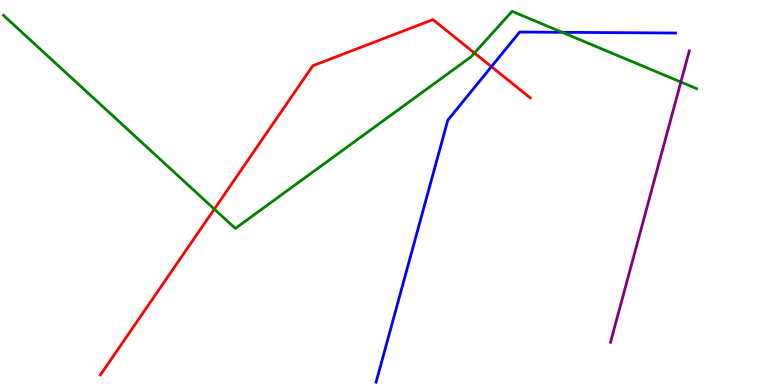[{'lines': ['blue', 'red'], 'intersections': [{'x': 6.34, 'y': 8.27}]}, {'lines': ['green', 'red'], 'intersections': [{'x': 2.77, 'y': 4.57}, {'x': 6.12, 'y': 8.62}]}, {'lines': ['purple', 'red'], 'intersections': []}, {'lines': ['blue', 'green'], 'intersections': [{'x': 7.25, 'y': 9.16}]}, {'lines': ['blue', 'purple'], 'intersections': []}, {'lines': ['green', 'purple'], 'intersections': [{'x': 8.79, 'y': 7.87}]}]